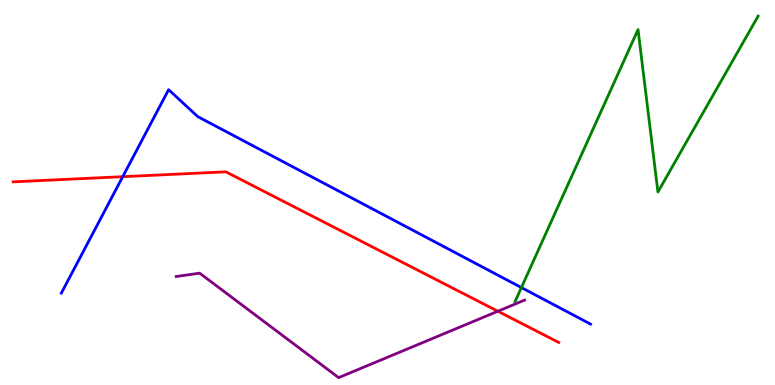[{'lines': ['blue', 'red'], 'intersections': [{'x': 1.58, 'y': 5.41}]}, {'lines': ['green', 'red'], 'intersections': []}, {'lines': ['purple', 'red'], 'intersections': [{'x': 6.42, 'y': 1.92}]}, {'lines': ['blue', 'green'], 'intersections': [{'x': 6.73, 'y': 2.53}]}, {'lines': ['blue', 'purple'], 'intersections': []}, {'lines': ['green', 'purple'], 'intersections': []}]